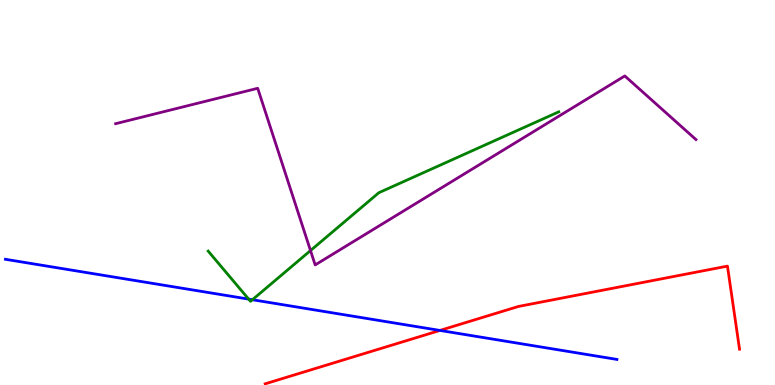[{'lines': ['blue', 'red'], 'intersections': [{'x': 5.68, 'y': 1.42}]}, {'lines': ['green', 'red'], 'intersections': []}, {'lines': ['purple', 'red'], 'intersections': []}, {'lines': ['blue', 'green'], 'intersections': [{'x': 3.21, 'y': 2.23}, {'x': 3.26, 'y': 2.21}]}, {'lines': ['blue', 'purple'], 'intersections': []}, {'lines': ['green', 'purple'], 'intersections': [{'x': 4.01, 'y': 3.49}]}]